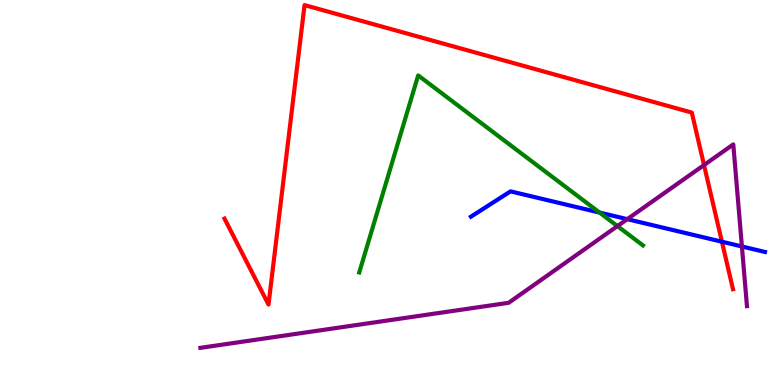[{'lines': ['blue', 'red'], 'intersections': [{'x': 9.32, 'y': 3.72}]}, {'lines': ['green', 'red'], 'intersections': []}, {'lines': ['purple', 'red'], 'intersections': [{'x': 9.08, 'y': 5.71}]}, {'lines': ['blue', 'green'], 'intersections': [{'x': 7.74, 'y': 4.48}]}, {'lines': ['blue', 'purple'], 'intersections': [{'x': 8.09, 'y': 4.31}, {'x': 9.57, 'y': 3.6}]}, {'lines': ['green', 'purple'], 'intersections': [{'x': 7.97, 'y': 4.13}]}]